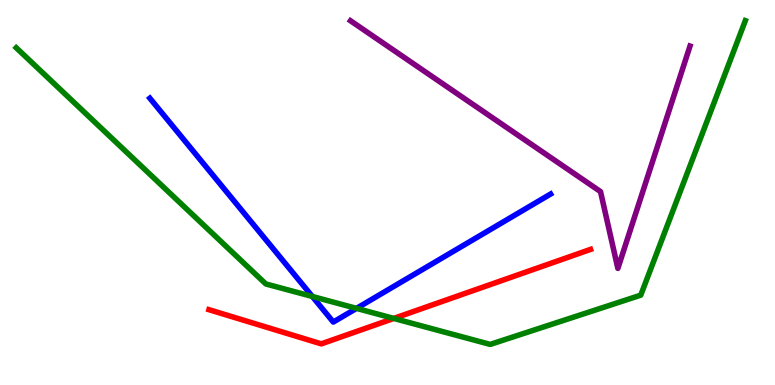[{'lines': ['blue', 'red'], 'intersections': []}, {'lines': ['green', 'red'], 'intersections': [{'x': 5.08, 'y': 1.73}]}, {'lines': ['purple', 'red'], 'intersections': []}, {'lines': ['blue', 'green'], 'intersections': [{'x': 4.03, 'y': 2.3}, {'x': 4.6, 'y': 1.99}]}, {'lines': ['blue', 'purple'], 'intersections': []}, {'lines': ['green', 'purple'], 'intersections': []}]